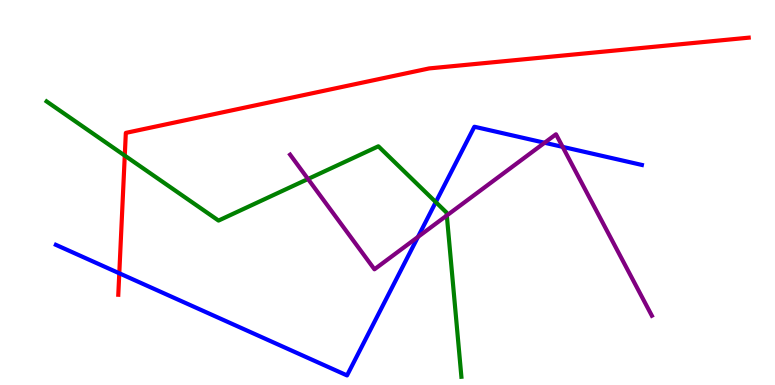[{'lines': ['blue', 'red'], 'intersections': [{'x': 1.54, 'y': 2.9}]}, {'lines': ['green', 'red'], 'intersections': [{'x': 1.61, 'y': 5.96}]}, {'lines': ['purple', 'red'], 'intersections': []}, {'lines': ['blue', 'green'], 'intersections': [{'x': 5.62, 'y': 4.75}]}, {'lines': ['blue', 'purple'], 'intersections': [{'x': 5.39, 'y': 3.85}, {'x': 7.03, 'y': 6.29}, {'x': 7.26, 'y': 6.19}]}, {'lines': ['green', 'purple'], 'intersections': [{'x': 3.97, 'y': 5.35}, {'x': 5.77, 'y': 4.4}]}]